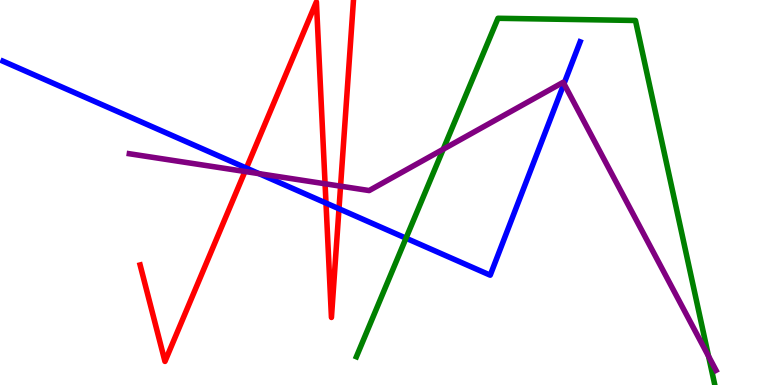[{'lines': ['blue', 'red'], 'intersections': [{'x': 3.18, 'y': 5.63}, {'x': 4.21, 'y': 4.73}, {'x': 4.37, 'y': 4.58}]}, {'lines': ['green', 'red'], 'intersections': []}, {'lines': ['purple', 'red'], 'intersections': [{'x': 3.16, 'y': 5.55}, {'x': 4.19, 'y': 5.23}, {'x': 4.39, 'y': 5.16}]}, {'lines': ['blue', 'green'], 'intersections': [{'x': 5.24, 'y': 3.81}]}, {'lines': ['blue', 'purple'], 'intersections': [{'x': 3.34, 'y': 5.49}, {'x': 7.28, 'y': 7.82}]}, {'lines': ['green', 'purple'], 'intersections': [{'x': 5.72, 'y': 6.12}, {'x': 9.14, 'y': 0.747}]}]